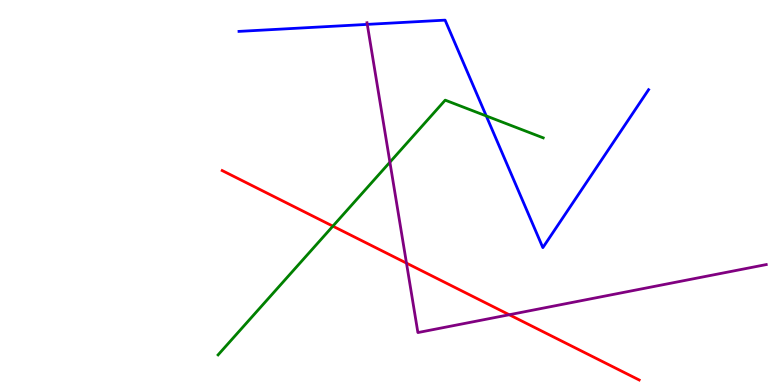[{'lines': ['blue', 'red'], 'intersections': []}, {'lines': ['green', 'red'], 'intersections': [{'x': 4.3, 'y': 4.13}]}, {'lines': ['purple', 'red'], 'intersections': [{'x': 5.24, 'y': 3.17}, {'x': 6.57, 'y': 1.83}]}, {'lines': ['blue', 'green'], 'intersections': [{'x': 6.27, 'y': 6.99}]}, {'lines': ['blue', 'purple'], 'intersections': [{'x': 4.74, 'y': 9.37}]}, {'lines': ['green', 'purple'], 'intersections': [{'x': 5.03, 'y': 5.79}]}]